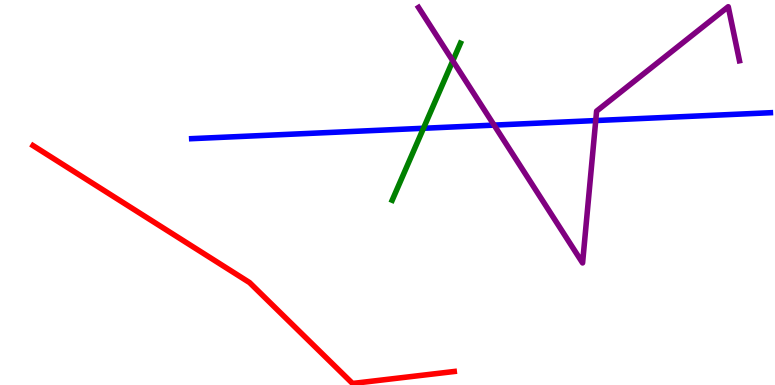[{'lines': ['blue', 'red'], 'intersections': []}, {'lines': ['green', 'red'], 'intersections': []}, {'lines': ['purple', 'red'], 'intersections': []}, {'lines': ['blue', 'green'], 'intersections': [{'x': 5.46, 'y': 6.67}]}, {'lines': ['blue', 'purple'], 'intersections': [{'x': 6.38, 'y': 6.75}, {'x': 7.69, 'y': 6.87}]}, {'lines': ['green', 'purple'], 'intersections': [{'x': 5.84, 'y': 8.42}]}]